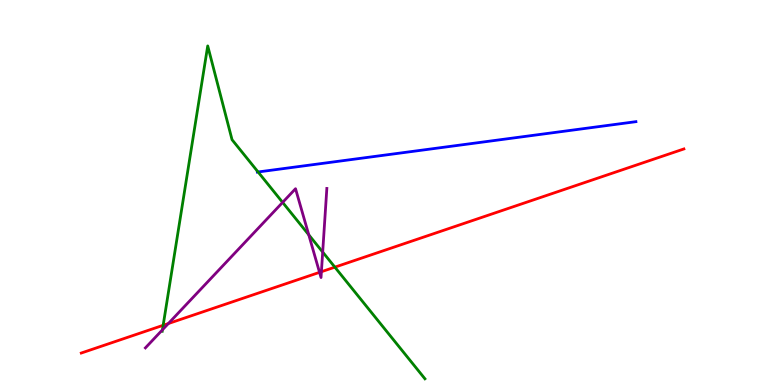[{'lines': ['blue', 'red'], 'intersections': []}, {'lines': ['green', 'red'], 'intersections': [{'x': 2.11, 'y': 1.55}, {'x': 4.32, 'y': 3.06}]}, {'lines': ['purple', 'red'], 'intersections': [{'x': 2.17, 'y': 1.6}, {'x': 4.12, 'y': 2.93}, {'x': 4.15, 'y': 2.94}]}, {'lines': ['blue', 'green'], 'intersections': [{'x': 3.33, 'y': 5.53}]}, {'lines': ['blue', 'purple'], 'intersections': []}, {'lines': ['green', 'purple'], 'intersections': [{'x': 2.1, 'y': 1.43}, {'x': 3.65, 'y': 4.74}, {'x': 3.98, 'y': 3.9}, {'x': 4.16, 'y': 3.45}]}]